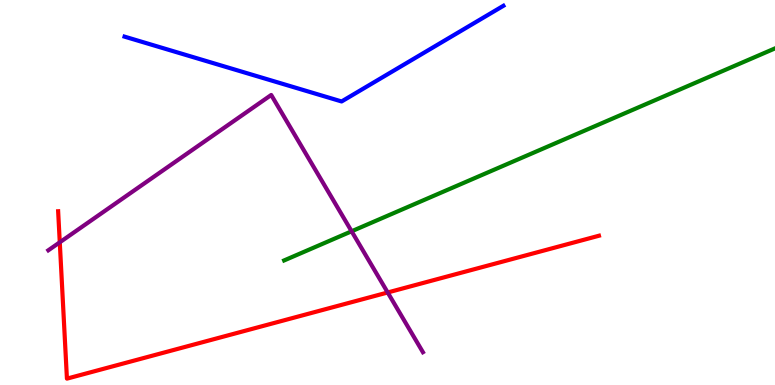[{'lines': ['blue', 'red'], 'intersections': []}, {'lines': ['green', 'red'], 'intersections': []}, {'lines': ['purple', 'red'], 'intersections': [{'x': 0.771, 'y': 3.71}, {'x': 5.0, 'y': 2.4}]}, {'lines': ['blue', 'green'], 'intersections': []}, {'lines': ['blue', 'purple'], 'intersections': []}, {'lines': ['green', 'purple'], 'intersections': [{'x': 4.54, 'y': 3.99}]}]